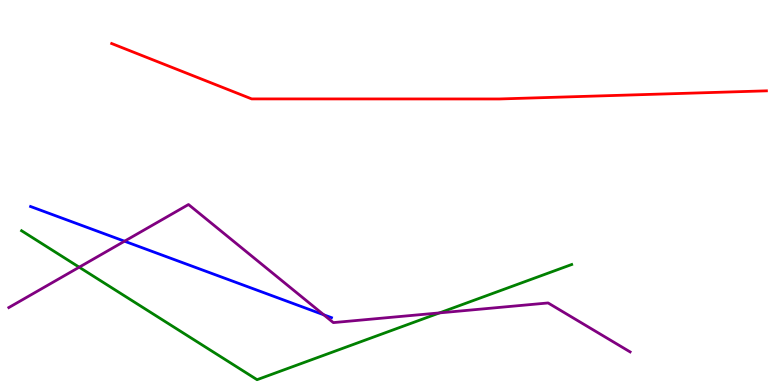[{'lines': ['blue', 'red'], 'intersections': []}, {'lines': ['green', 'red'], 'intersections': []}, {'lines': ['purple', 'red'], 'intersections': []}, {'lines': ['blue', 'green'], 'intersections': []}, {'lines': ['blue', 'purple'], 'intersections': [{'x': 1.61, 'y': 3.73}, {'x': 4.18, 'y': 1.82}]}, {'lines': ['green', 'purple'], 'intersections': [{'x': 1.02, 'y': 3.06}, {'x': 5.67, 'y': 1.87}]}]